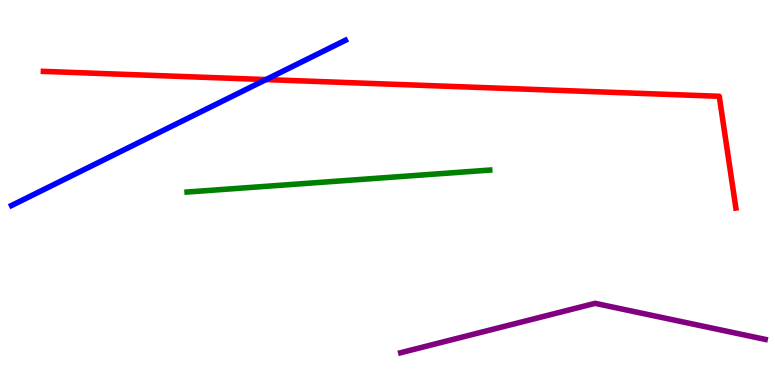[{'lines': ['blue', 'red'], 'intersections': [{'x': 3.43, 'y': 7.93}]}, {'lines': ['green', 'red'], 'intersections': []}, {'lines': ['purple', 'red'], 'intersections': []}, {'lines': ['blue', 'green'], 'intersections': []}, {'lines': ['blue', 'purple'], 'intersections': []}, {'lines': ['green', 'purple'], 'intersections': []}]